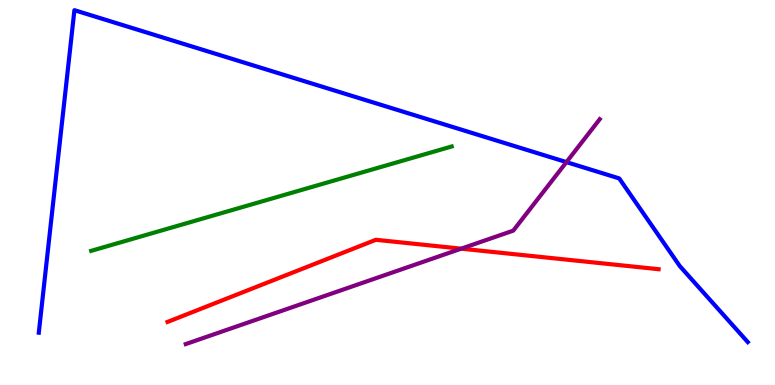[{'lines': ['blue', 'red'], 'intersections': []}, {'lines': ['green', 'red'], 'intersections': []}, {'lines': ['purple', 'red'], 'intersections': [{'x': 5.95, 'y': 3.54}]}, {'lines': ['blue', 'green'], 'intersections': []}, {'lines': ['blue', 'purple'], 'intersections': [{'x': 7.31, 'y': 5.79}]}, {'lines': ['green', 'purple'], 'intersections': []}]